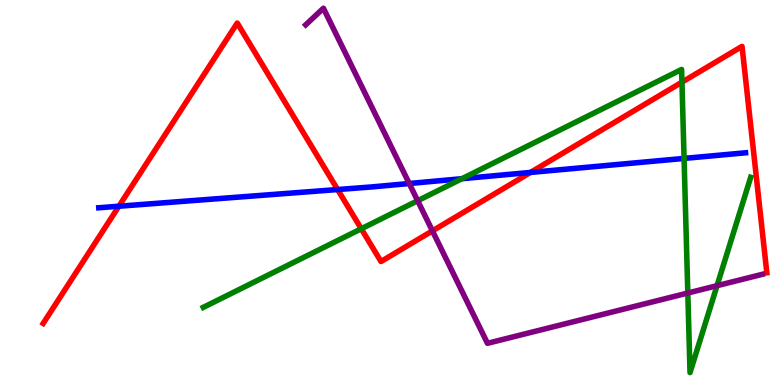[{'lines': ['blue', 'red'], 'intersections': [{'x': 1.53, 'y': 4.64}, {'x': 4.36, 'y': 5.08}, {'x': 6.84, 'y': 5.52}]}, {'lines': ['green', 'red'], 'intersections': [{'x': 4.66, 'y': 4.06}, {'x': 8.8, 'y': 7.87}]}, {'lines': ['purple', 'red'], 'intersections': [{'x': 5.58, 'y': 4.0}]}, {'lines': ['blue', 'green'], 'intersections': [{'x': 5.96, 'y': 5.36}, {'x': 8.83, 'y': 5.89}]}, {'lines': ['blue', 'purple'], 'intersections': [{'x': 5.28, 'y': 5.23}]}, {'lines': ['green', 'purple'], 'intersections': [{'x': 5.39, 'y': 4.79}, {'x': 8.87, 'y': 2.39}, {'x': 9.25, 'y': 2.58}]}]